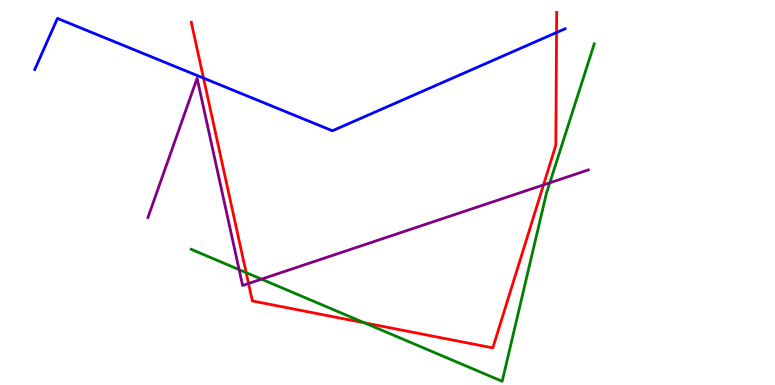[{'lines': ['blue', 'red'], 'intersections': [{'x': 2.63, 'y': 7.97}, {'x': 7.18, 'y': 9.16}]}, {'lines': ['green', 'red'], 'intersections': [{'x': 3.18, 'y': 2.92}, {'x': 4.7, 'y': 1.62}]}, {'lines': ['purple', 'red'], 'intersections': [{'x': 3.21, 'y': 2.64}, {'x': 7.01, 'y': 5.2}]}, {'lines': ['blue', 'green'], 'intersections': []}, {'lines': ['blue', 'purple'], 'intersections': []}, {'lines': ['green', 'purple'], 'intersections': [{'x': 3.09, 'y': 3.0}, {'x': 3.37, 'y': 2.75}, {'x': 7.09, 'y': 5.25}]}]